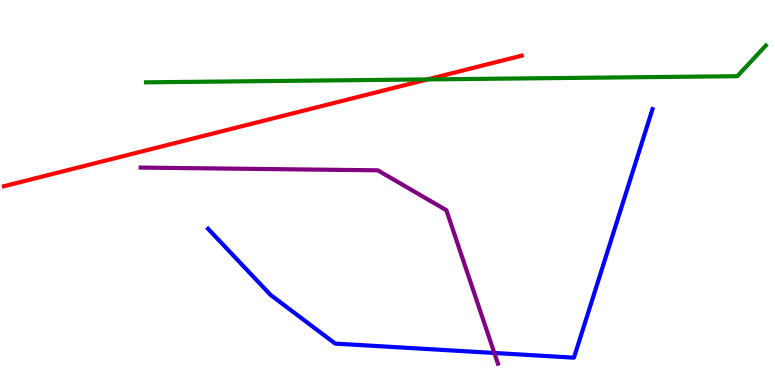[{'lines': ['blue', 'red'], 'intersections': []}, {'lines': ['green', 'red'], 'intersections': [{'x': 5.52, 'y': 7.94}]}, {'lines': ['purple', 'red'], 'intersections': []}, {'lines': ['blue', 'green'], 'intersections': []}, {'lines': ['blue', 'purple'], 'intersections': [{'x': 6.38, 'y': 0.832}]}, {'lines': ['green', 'purple'], 'intersections': []}]